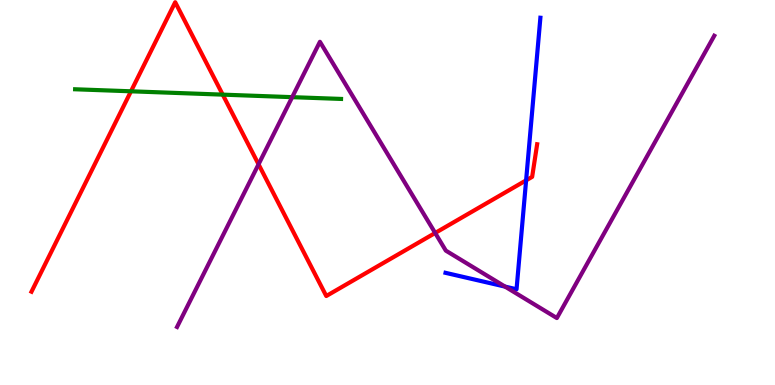[{'lines': ['blue', 'red'], 'intersections': [{'x': 6.79, 'y': 5.32}]}, {'lines': ['green', 'red'], 'intersections': [{'x': 1.69, 'y': 7.63}, {'x': 2.87, 'y': 7.54}]}, {'lines': ['purple', 'red'], 'intersections': [{'x': 3.34, 'y': 5.73}, {'x': 5.62, 'y': 3.95}]}, {'lines': ['blue', 'green'], 'intersections': []}, {'lines': ['blue', 'purple'], 'intersections': [{'x': 6.52, 'y': 2.56}]}, {'lines': ['green', 'purple'], 'intersections': [{'x': 3.77, 'y': 7.48}]}]